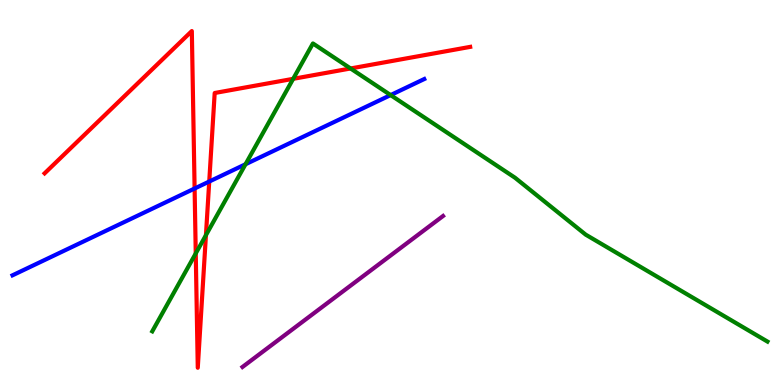[{'lines': ['blue', 'red'], 'intersections': [{'x': 2.51, 'y': 5.1}, {'x': 2.7, 'y': 5.28}]}, {'lines': ['green', 'red'], 'intersections': [{'x': 2.53, 'y': 3.42}, {'x': 2.66, 'y': 3.89}, {'x': 3.78, 'y': 7.95}, {'x': 4.52, 'y': 8.22}]}, {'lines': ['purple', 'red'], 'intersections': []}, {'lines': ['blue', 'green'], 'intersections': [{'x': 3.17, 'y': 5.73}, {'x': 5.04, 'y': 7.53}]}, {'lines': ['blue', 'purple'], 'intersections': []}, {'lines': ['green', 'purple'], 'intersections': []}]